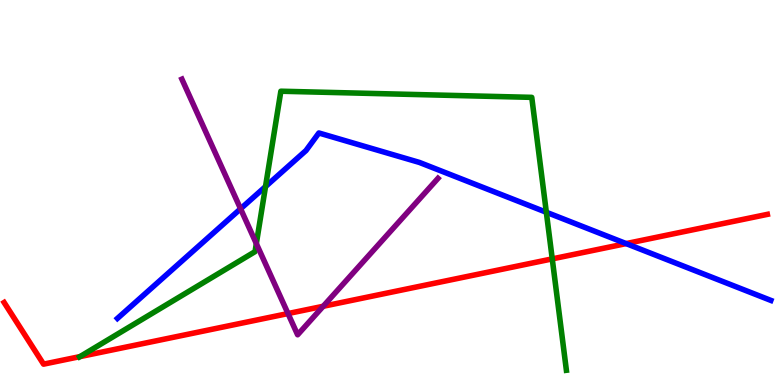[{'lines': ['blue', 'red'], 'intersections': [{'x': 8.08, 'y': 3.67}]}, {'lines': ['green', 'red'], 'intersections': [{'x': 1.03, 'y': 0.737}, {'x': 7.13, 'y': 3.28}]}, {'lines': ['purple', 'red'], 'intersections': [{'x': 3.72, 'y': 1.86}, {'x': 4.17, 'y': 2.04}]}, {'lines': ['blue', 'green'], 'intersections': [{'x': 3.43, 'y': 5.15}, {'x': 7.05, 'y': 4.49}]}, {'lines': ['blue', 'purple'], 'intersections': [{'x': 3.1, 'y': 4.58}]}, {'lines': ['green', 'purple'], 'intersections': [{'x': 3.31, 'y': 3.67}]}]